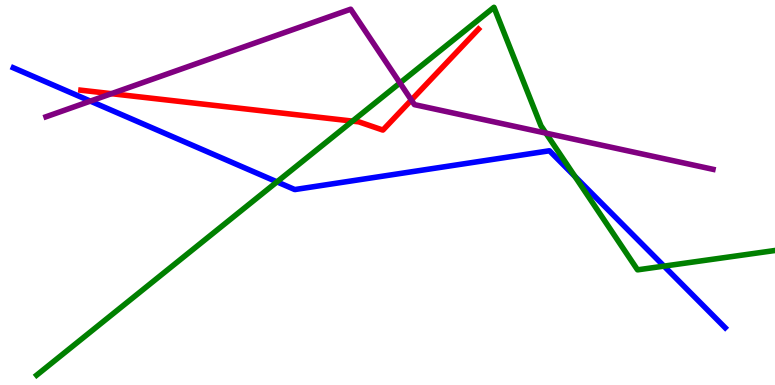[{'lines': ['blue', 'red'], 'intersections': []}, {'lines': ['green', 'red'], 'intersections': [{'x': 4.55, 'y': 6.85}]}, {'lines': ['purple', 'red'], 'intersections': [{'x': 1.44, 'y': 7.57}, {'x': 5.31, 'y': 7.4}]}, {'lines': ['blue', 'green'], 'intersections': [{'x': 3.57, 'y': 5.28}, {'x': 7.42, 'y': 5.42}, {'x': 8.57, 'y': 3.09}]}, {'lines': ['blue', 'purple'], 'intersections': [{'x': 1.17, 'y': 7.37}]}, {'lines': ['green', 'purple'], 'intersections': [{'x': 5.16, 'y': 7.85}, {'x': 7.04, 'y': 6.54}]}]